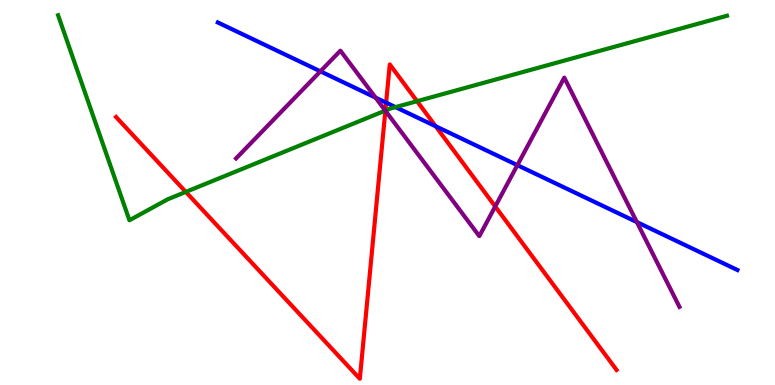[{'lines': ['blue', 'red'], 'intersections': [{'x': 4.98, 'y': 7.33}, {'x': 5.62, 'y': 6.72}]}, {'lines': ['green', 'red'], 'intersections': [{'x': 2.4, 'y': 5.02}, {'x': 4.97, 'y': 7.13}, {'x': 5.38, 'y': 7.37}]}, {'lines': ['purple', 'red'], 'intersections': [{'x': 4.97, 'y': 7.12}, {'x': 6.39, 'y': 4.64}]}, {'lines': ['blue', 'green'], 'intersections': [{'x': 5.1, 'y': 7.22}]}, {'lines': ['blue', 'purple'], 'intersections': [{'x': 4.13, 'y': 8.15}, {'x': 4.85, 'y': 7.46}, {'x': 6.68, 'y': 5.71}, {'x': 8.22, 'y': 4.23}]}, {'lines': ['green', 'purple'], 'intersections': [{'x': 4.97, 'y': 7.13}]}]